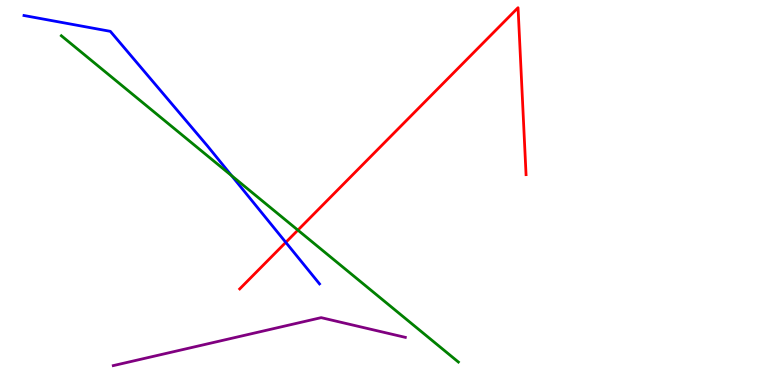[{'lines': ['blue', 'red'], 'intersections': [{'x': 3.69, 'y': 3.7}]}, {'lines': ['green', 'red'], 'intersections': [{'x': 3.84, 'y': 4.02}]}, {'lines': ['purple', 'red'], 'intersections': []}, {'lines': ['blue', 'green'], 'intersections': [{'x': 2.99, 'y': 5.44}]}, {'lines': ['blue', 'purple'], 'intersections': []}, {'lines': ['green', 'purple'], 'intersections': []}]